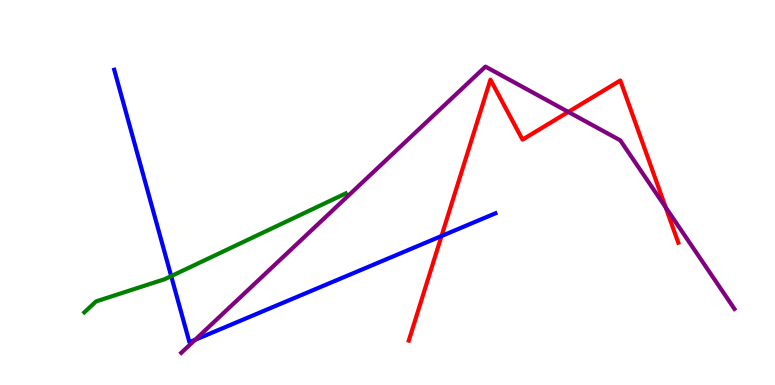[{'lines': ['blue', 'red'], 'intersections': [{'x': 5.7, 'y': 3.87}]}, {'lines': ['green', 'red'], 'intersections': []}, {'lines': ['purple', 'red'], 'intersections': [{'x': 7.33, 'y': 7.09}, {'x': 8.59, 'y': 4.61}]}, {'lines': ['blue', 'green'], 'intersections': [{'x': 2.21, 'y': 2.83}]}, {'lines': ['blue', 'purple'], 'intersections': [{'x': 2.52, 'y': 1.17}]}, {'lines': ['green', 'purple'], 'intersections': []}]